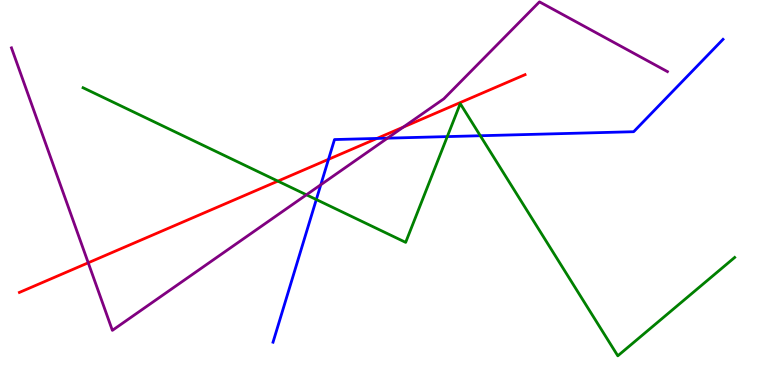[{'lines': ['blue', 'red'], 'intersections': [{'x': 4.24, 'y': 5.86}, {'x': 4.86, 'y': 6.4}]}, {'lines': ['green', 'red'], 'intersections': [{'x': 3.59, 'y': 5.3}]}, {'lines': ['purple', 'red'], 'intersections': [{'x': 1.14, 'y': 3.17}, {'x': 5.2, 'y': 6.7}]}, {'lines': ['blue', 'green'], 'intersections': [{'x': 4.08, 'y': 4.82}, {'x': 5.77, 'y': 6.45}, {'x': 6.2, 'y': 6.47}]}, {'lines': ['blue', 'purple'], 'intersections': [{'x': 4.14, 'y': 5.2}, {'x': 5.0, 'y': 6.41}]}, {'lines': ['green', 'purple'], 'intersections': [{'x': 3.95, 'y': 4.94}]}]